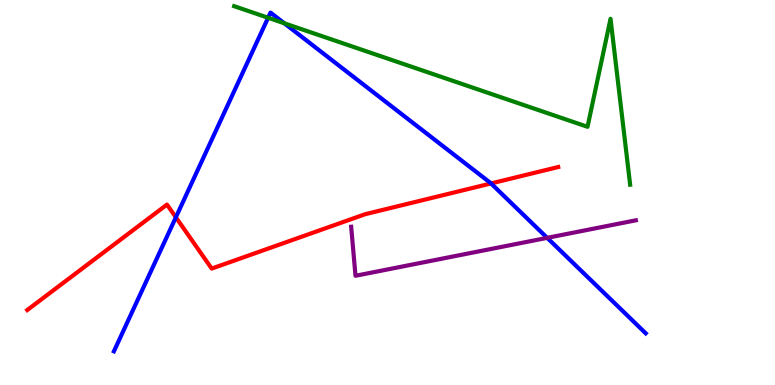[{'lines': ['blue', 'red'], 'intersections': [{'x': 2.27, 'y': 4.36}, {'x': 6.34, 'y': 5.24}]}, {'lines': ['green', 'red'], 'intersections': []}, {'lines': ['purple', 'red'], 'intersections': []}, {'lines': ['blue', 'green'], 'intersections': [{'x': 3.46, 'y': 9.54}, {'x': 3.67, 'y': 9.39}]}, {'lines': ['blue', 'purple'], 'intersections': [{'x': 7.06, 'y': 3.82}]}, {'lines': ['green', 'purple'], 'intersections': []}]